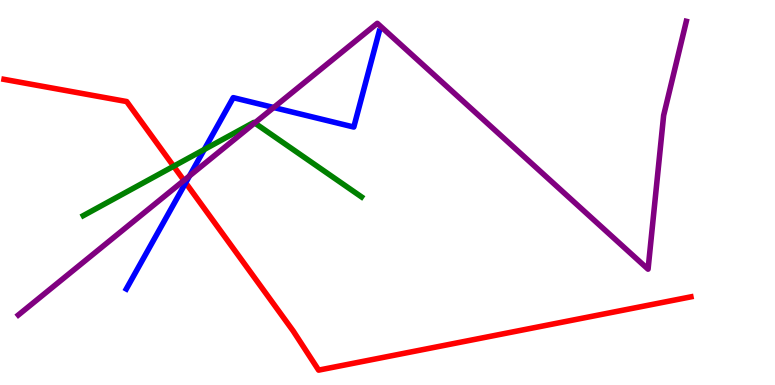[{'lines': ['blue', 'red'], 'intersections': [{'x': 2.4, 'y': 5.25}]}, {'lines': ['green', 'red'], 'intersections': [{'x': 2.24, 'y': 5.68}]}, {'lines': ['purple', 'red'], 'intersections': [{'x': 2.37, 'y': 5.31}]}, {'lines': ['blue', 'green'], 'intersections': [{'x': 2.64, 'y': 6.12}]}, {'lines': ['blue', 'purple'], 'intersections': [{'x': 2.45, 'y': 5.43}, {'x': 3.53, 'y': 7.21}]}, {'lines': ['green', 'purple'], 'intersections': [{'x': 3.29, 'y': 6.81}]}]